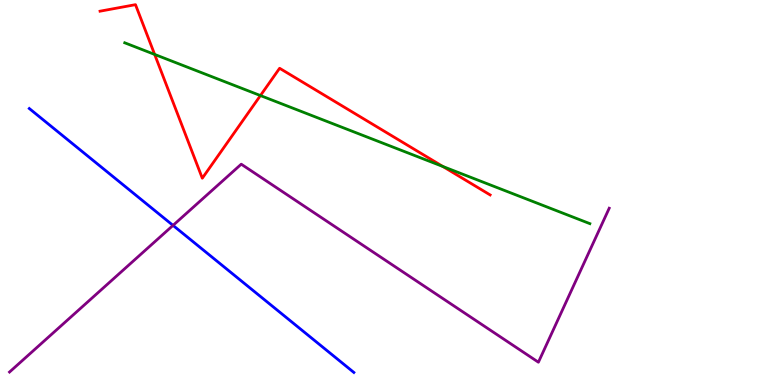[{'lines': ['blue', 'red'], 'intersections': []}, {'lines': ['green', 'red'], 'intersections': [{'x': 2.0, 'y': 8.59}, {'x': 3.36, 'y': 7.52}, {'x': 5.71, 'y': 5.68}]}, {'lines': ['purple', 'red'], 'intersections': []}, {'lines': ['blue', 'green'], 'intersections': []}, {'lines': ['blue', 'purple'], 'intersections': [{'x': 2.23, 'y': 4.15}]}, {'lines': ['green', 'purple'], 'intersections': []}]